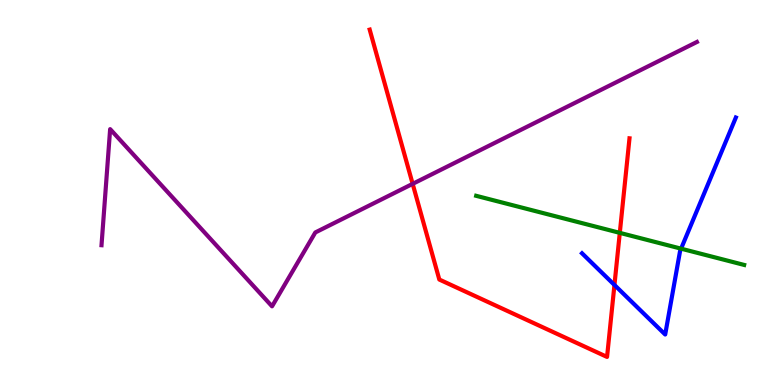[{'lines': ['blue', 'red'], 'intersections': [{'x': 7.93, 'y': 2.6}]}, {'lines': ['green', 'red'], 'intersections': [{'x': 8.0, 'y': 3.95}]}, {'lines': ['purple', 'red'], 'intersections': [{'x': 5.32, 'y': 5.22}]}, {'lines': ['blue', 'green'], 'intersections': [{'x': 8.79, 'y': 3.54}]}, {'lines': ['blue', 'purple'], 'intersections': []}, {'lines': ['green', 'purple'], 'intersections': []}]